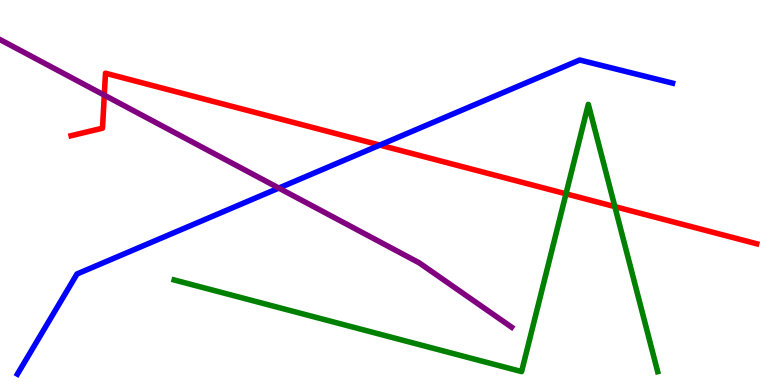[{'lines': ['blue', 'red'], 'intersections': [{'x': 4.9, 'y': 6.23}]}, {'lines': ['green', 'red'], 'intersections': [{'x': 7.3, 'y': 4.97}, {'x': 7.93, 'y': 4.63}]}, {'lines': ['purple', 'red'], 'intersections': [{'x': 1.35, 'y': 7.53}]}, {'lines': ['blue', 'green'], 'intersections': []}, {'lines': ['blue', 'purple'], 'intersections': [{'x': 3.6, 'y': 5.11}]}, {'lines': ['green', 'purple'], 'intersections': []}]